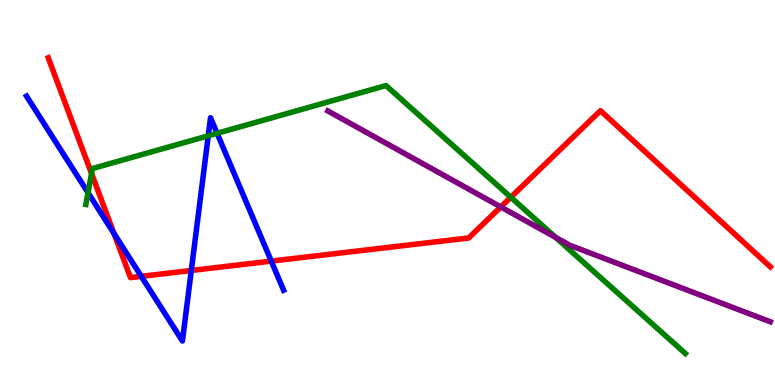[{'lines': ['blue', 'red'], 'intersections': [{'x': 1.47, 'y': 3.94}, {'x': 1.82, 'y': 2.82}, {'x': 2.47, 'y': 2.97}, {'x': 3.5, 'y': 3.22}]}, {'lines': ['green', 'red'], 'intersections': [{'x': 1.18, 'y': 5.49}, {'x': 6.59, 'y': 4.88}]}, {'lines': ['purple', 'red'], 'intersections': [{'x': 6.46, 'y': 4.62}]}, {'lines': ['blue', 'green'], 'intersections': [{'x': 1.14, 'y': 4.99}, {'x': 2.69, 'y': 6.47}, {'x': 2.8, 'y': 6.54}]}, {'lines': ['blue', 'purple'], 'intersections': []}, {'lines': ['green', 'purple'], 'intersections': [{'x': 7.17, 'y': 3.83}]}]